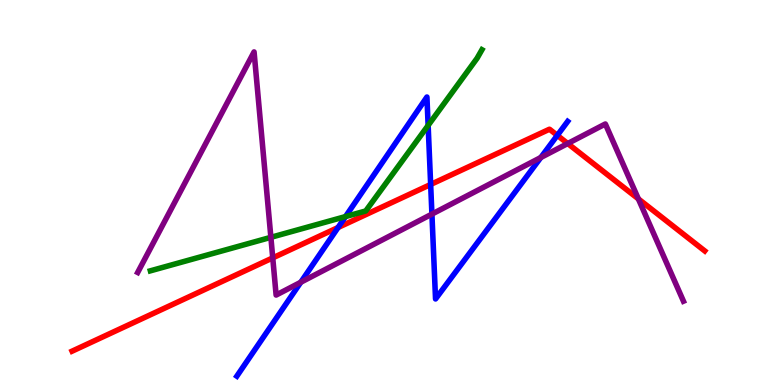[{'lines': ['blue', 'red'], 'intersections': [{'x': 4.36, 'y': 4.09}, {'x': 5.56, 'y': 5.21}, {'x': 7.19, 'y': 6.48}]}, {'lines': ['green', 'red'], 'intersections': []}, {'lines': ['purple', 'red'], 'intersections': [{'x': 3.52, 'y': 3.3}, {'x': 7.33, 'y': 6.27}, {'x': 8.24, 'y': 4.83}]}, {'lines': ['blue', 'green'], 'intersections': [{'x': 4.46, 'y': 4.37}, {'x': 5.52, 'y': 6.74}]}, {'lines': ['blue', 'purple'], 'intersections': [{'x': 3.88, 'y': 2.67}, {'x': 5.57, 'y': 4.44}, {'x': 6.98, 'y': 5.91}]}, {'lines': ['green', 'purple'], 'intersections': [{'x': 3.5, 'y': 3.84}]}]